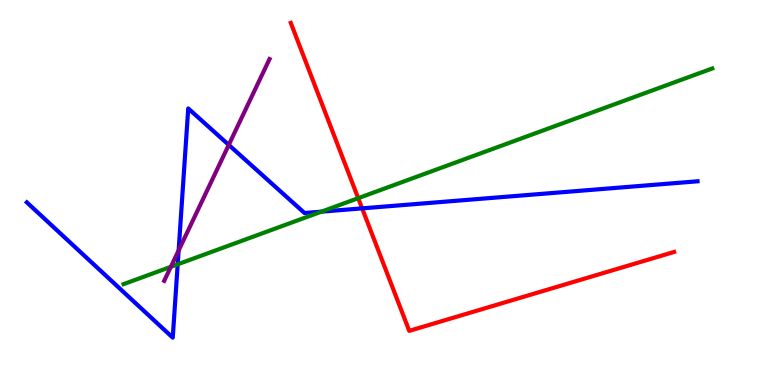[{'lines': ['blue', 'red'], 'intersections': [{'x': 4.67, 'y': 4.59}]}, {'lines': ['green', 'red'], 'intersections': [{'x': 4.62, 'y': 4.85}]}, {'lines': ['purple', 'red'], 'intersections': []}, {'lines': ['blue', 'green'], 'intersections': [{'x': 2.29, 'y': 3.13}, {'x': 4.15, 'y': 4.5}]}, {'lines': ['blue', 'purple'], 'intersections': [{'x': 2.3, 'y': 3.5}, {'x': 2.95, 'y': 6.24}]}, {'lines': ['green', 'purple'], 'intersections': [{'x': 2.2, 'y': 3.07}]}]